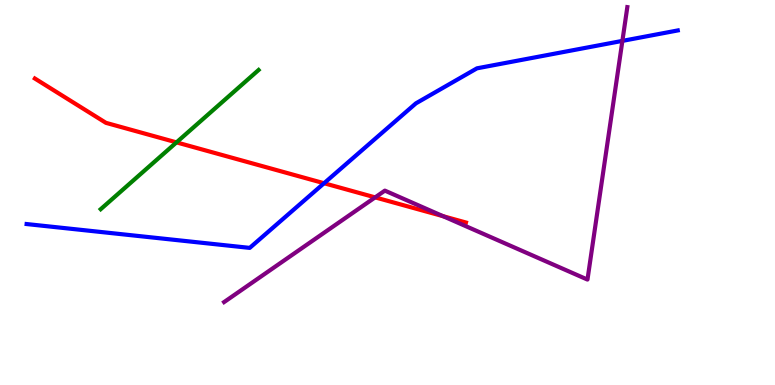[{'lines': ['blue', 'red'], 'intersections': [{'x': 4.18, 'y': 5.24}]}, {'lines': ['green', 'red'], 'intersections': [{'x': 2.28, 'y': 6.3}]}, {'lines': ['purple', 'red'], 'intersections': [{'x': 4.84, 'y': 4.87}, {'x': 5.72, 'y': 4.38}]}, {'lines': ['blue', 'green'], 'intersections': []}, {'lines': ['blue', 'purple'], 'intersections': [{'x': 8.03, 'y': 8.94}]}, {'lines': ['green', 'purple'], 'intersections': []}]